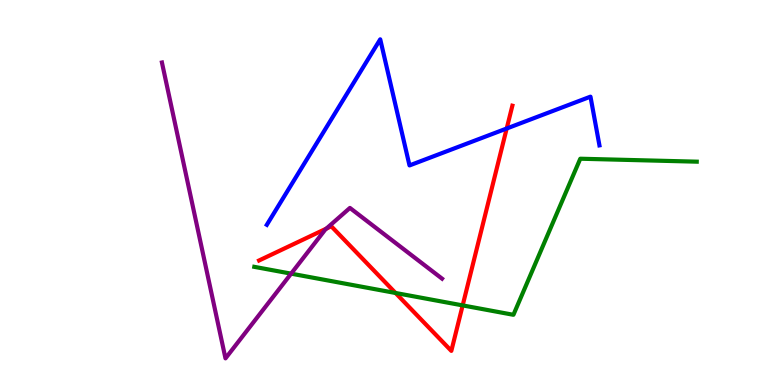[{'lines': ['blue', 'red'], 'intersections': [{'x': 6.54, 'y': 6.66}]}, {'lines': ['green', 'red'], 'intersections': [{'x': 5.1, 'y': 2.39}, {'x': 5.97, 'y': 2.07}]}, {'lines': ['purple', 'red'], 'intersections': [{'x': 4.21, 'y': 4.06}]}, {'lines': ['blue', 'green'], 'intersections': []}, {'lines': ['blue', 'purple'], 'intersections': []}, {'lines': ['green', 'purple'], 'intersections': [{'x': 3.76, 'y': 2.89}]}]